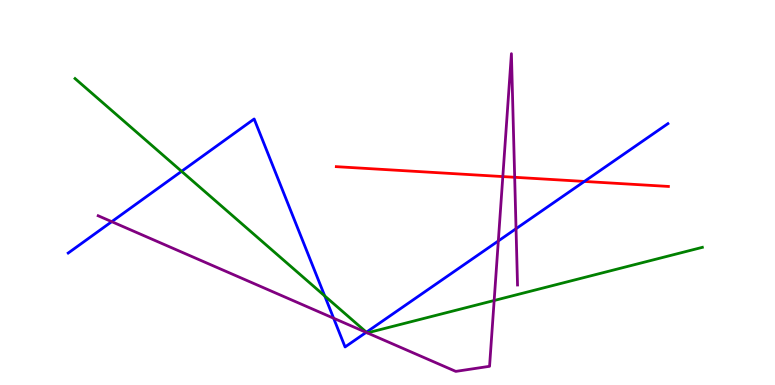[{'lines': ['blue', 'red'], 'intersections': [{'x': 7.54, 'y': 5.29}]}, {'lines': ['green', 'red'], 'intersections': []}, {'lines': ['purple', 'red'], 'intersections': [{'x': 6.49, 'y': 5.41}, {'x': 6.64, 'y': 5.4}]}, {'lines': ['blue', 'green'], 'intersections': [{'x': 2.34, 'y': 5.55}, {'x': 4.19, 'y': 2.31}, {'x': 4.73, 'y': 1.37}]}, {'lines': ['blue', 'purple'], 'intersections': [{'x': 1.44, 'y': 4.24}, {'x': 4.3, 'y': 1.73}, {'x': 4.72, 'y': 1.37}, {'x': 6.43, 'y': 3.74}, {'x': 6.66, 'y': 4.06}]}, {'lines': ['green', 'purple'], 'intersections': [{'x': 4.74, 'y': 1.36}, {'x': 4.74, 'y': 1.35}, {'x': 6.38, 'y': 2.19}]}]